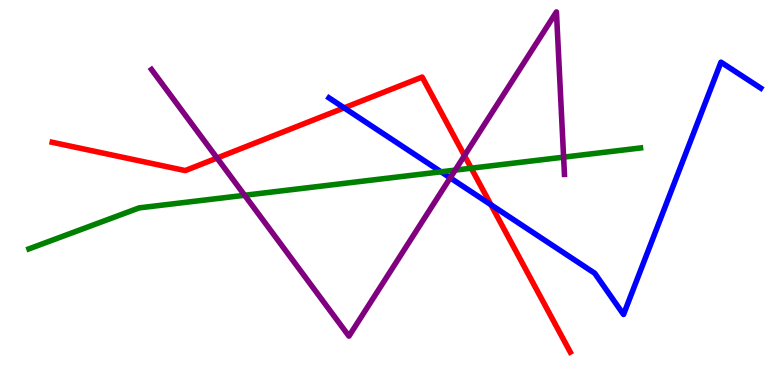[{'lines': ['blue', 'red'], 'intersections': [{'x': 4.44, 'y': 7.2}, {'x': 6.33, 'y': 4.68}]}, {'lines': ['green', 'red'], 'intersections': [{'x': 6.08, 'y': 5.63}]}, {'lines': ['purple', 'red'], 'intersections': [{'x': 2.8, 'y': 5.9}, {'x': 5.99, 'y': 5.96}]}, {'lines': ['blue', 'green'], 'intersections': [{'x': 5.69, 'y': 5.54}]}, {'lines': ['blue', 'purple'], 'intersections': [{'x': 5.81, 'y': 5.38}]}, {'lines': ['green', 'purple'], 'intersections': [{'x': 3.16, 'y': 4.93}, {'x': 5.87, 'y': 5.58}, {'x': 7.27, 'y': 5.92}]}]